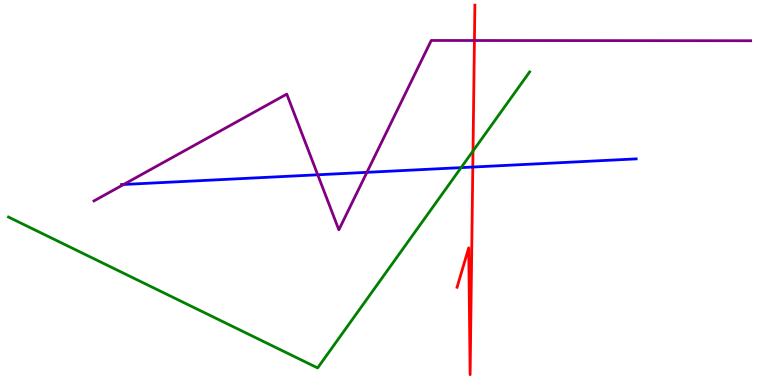[{'lines': ['blue', 'red'], 'intersections': [{'x': 6.1, 'y': 5.66}]}, {'lines': ['green', 'red'], 'intersections': [{'x': 6.1, 'y': 6.08}]}, {'lines': ['purple', 'red'], 'intersections': [{'x': 6.12, 'y': 8.95}]}, {'lines': ['blue', 'green'], 'intersections': [{'x': 5.95, 'y': 5.65}]}, {'lines': ['blue', 'purple'], 'intersections': [{'x': 1.6, 'y': 5.21}, {'x': 4.1, 'y': 5.46}, {'x': 4.73, 'y': 5.52}]}, {'lines': ['green', 'purple'], 'intersections': []}]